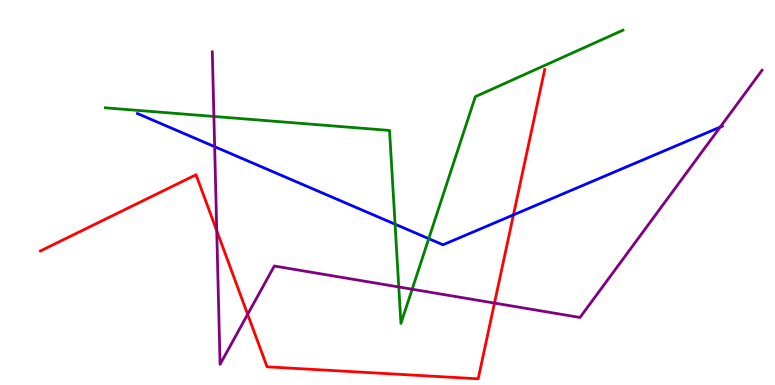[{'lines': ['blue', 'red'], 'intersections': [{'x': 6.63, 'y': 4.42}]}, {'lines': ['green', 'red'], 'intersections': []}, {'lines': ['purple', 'red'], 'intersections': [{'x': 2.8, 'y': 4.01}, {'x': 3.2, 'y': 1.84}, {'x': 6.38, 'y': 2.13}]}, {'lines': ['blue', 'green'], 'intersections': [{'x': 5.1, 'y': 4.18}, {'x': 5.53, 'y': 3.8}]}, {'lines': ['blue', 'purple'], 'intersections': [{'x': 2.77, 'y': 6.19}, {'x': 9.29, 'y': 6.7}]}, {'lines': ['green', 'purple'], 'intersections': [{'x': 2.76, 'y': 6.98}, {'x': 5.15, 'y': 2.55}, {'x': 5.32, 'y': 2.49}]}]